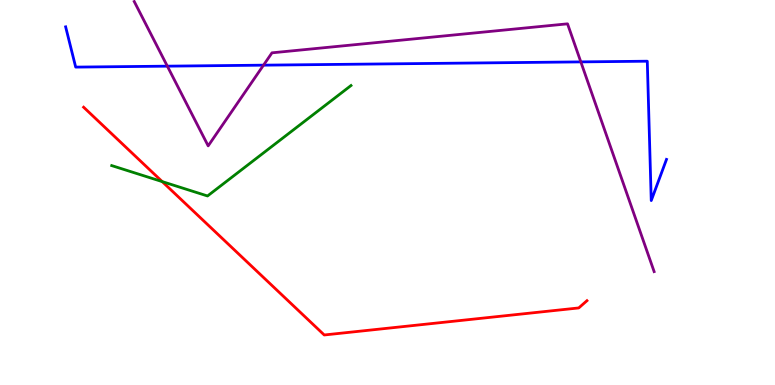[{'lines': ['blue', 'red'], 'intersections': []}, {'lines': ['green', 'red'], 'intersections': [{'x': 2.09, 'y': 5.28}]}, {'lines': ['purple', 'red'], 'intersections': []}, {'lines': ['blue', 'green'], 'intersections': []}, {'lines': ['blue', 'purple'], 'intersections': [{'x': 2.16, 'y': 8.28}, {'x': 3.4, 'y': 8.31}, {'x': 7.49, 'y': 8.39}]}, {'lines': ['green', 'purple'], 'intersections': []}]